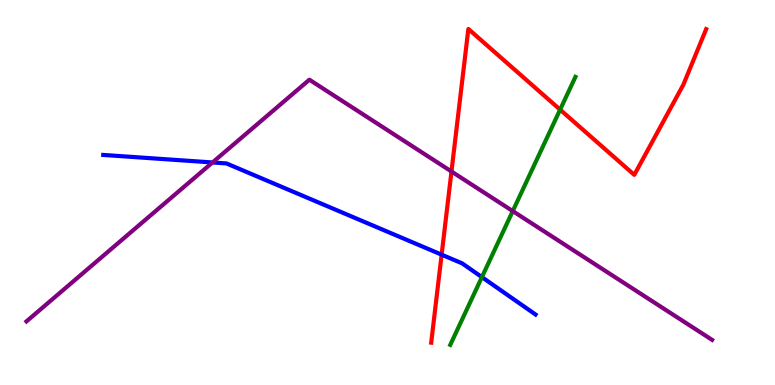[{'lines': ['blue', 'red'], 'intersections': [{'x': 5.7, 'y': 3.39}]}, {'lines': ['green', 'red'], 'intersections': [{'x': 7.23, 'y': 7.15}]}, {'lines': ['purple', 'red'], 'intersections': [{'x': 5.83, 'y': 5.55}]}, {'lines': ['blue', 'green'], 'intersections': [{'x': 6.22, 'y': 2.8}]}, {'lines': ['blue', 'purple'], 'intersections': [{'x': 2.74, 'y': 5.78}]}, {'lines': ['green', 'purple'], 'intersections': [{'x': 6.62, 'y': 4.52}]}]